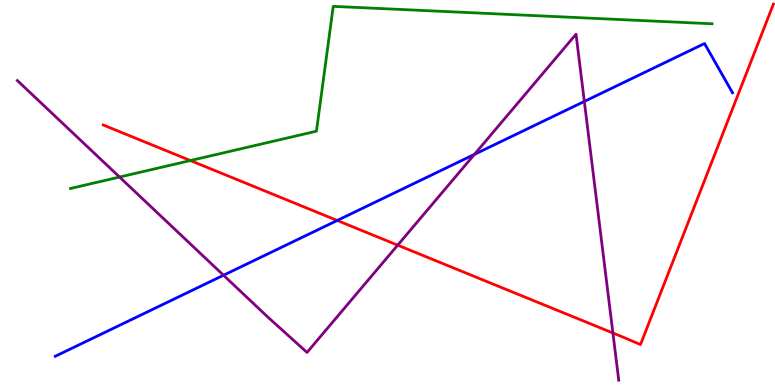[{'lines': ['blue', 'red'], 'intersections': [{'x': 4.35, 'y': 4.27}]}, {'lines': ['green', 'red'], 'intersections': [{'x': 2.46, 'y': 5.83}]}, {'lines': ['purple', 'red'], 'intersections': [{'x': 5.13, 'y': 3.63}, {'x': 7.91, 'y': 1.35}]}, {'lines': ['blue', 'green'], 'intersections': []}, {'lines': ['blue', 'purple'], 'intersections': [{'x': 2.88, 'y': 2.85}, {'x': 6.12, 'y': 5.99}, {'x': 7.54, 'y': 7.37}]}, {'lines': ['green', 'purple'], 'intersections': [{'x': 1.54, 'y': 5.4}]}]